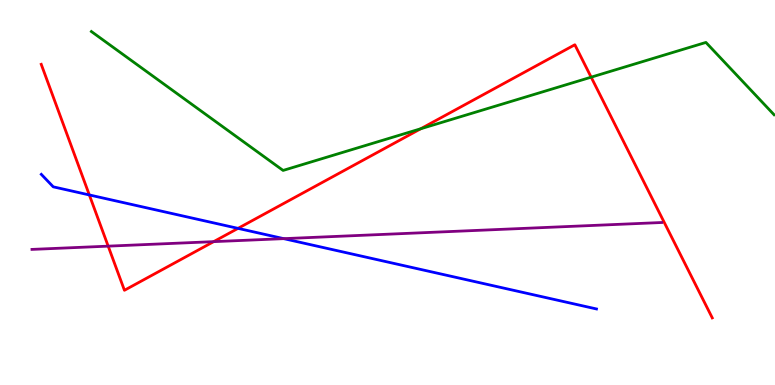[{'lines': ['blue', 'red'], 'intersections': [{'x': 1.15, 'y': 4.94}, {'x': 3.07, 'y': 4.07}]}, {'lines': ['green', 'red'], 'intersections': [{'x': 5.43, 'y': 6.66}, {'x': 7.63, 'y': 8.0}]}, {'lines': ['purple', 'red'], 'intersections': [{'x': 1.4, 'y': 3.61}, {'x': 2.76, 'y': 3.72}]}, {'lines': ['blue', 'green'], 'intersections': []}, {'lines': ['blue', 'purple'], 'intersections': [{'x': 3.66, 'y': 3.8}]}, {'lines': ['green', 'purple'], 'intersections': []}]